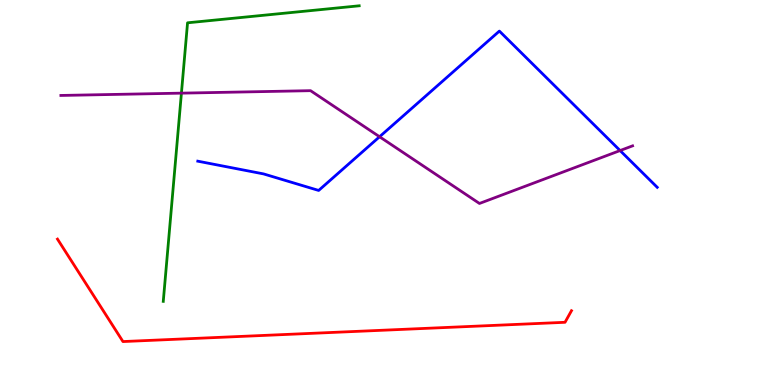[{'lines': ['blue', 'red'], 'intersections': []}, {'lines': ['green', 'red'], 'intersections': []}, {'lines': ['purple', 'red'], 'intersections': []}, {'lines': ['blue', 'green'], 'intersections': []}, {'lines': ['blue', 'purple'], 'intersections': [{'x': 4.9, 'y': 6.45}, {'x': 8.0, 'y': 6.09}]}, {'lines': ['green', 'purple'], 'intersections': [{'x': 2.34, 'y': 7.58}]}]